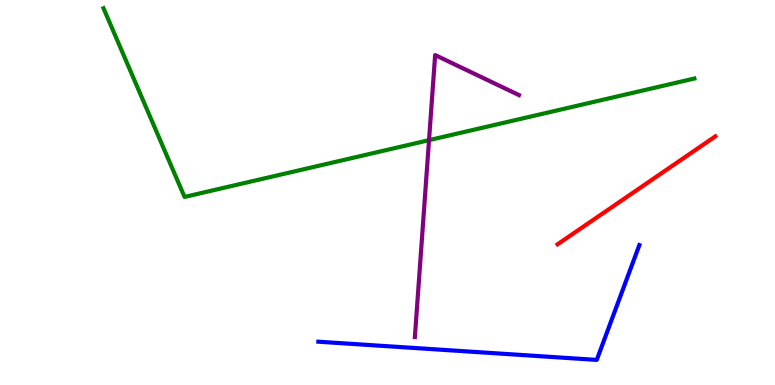[{'lines': ['blue', 'red'], 'intersections': []}, {'lines': ['green', 'red'], 'intersections': []}, {'lines': ['purple', 'red'], 'intersections': []}, {'lines': ['blue', 'green'], 'intersections': []}, {'lines': ['blue', 'purple'], 'intersections': []}, {'lines': ['green', 'purple'], 'intersections': [{'x': 5.54, 'y': 6.36}]}]